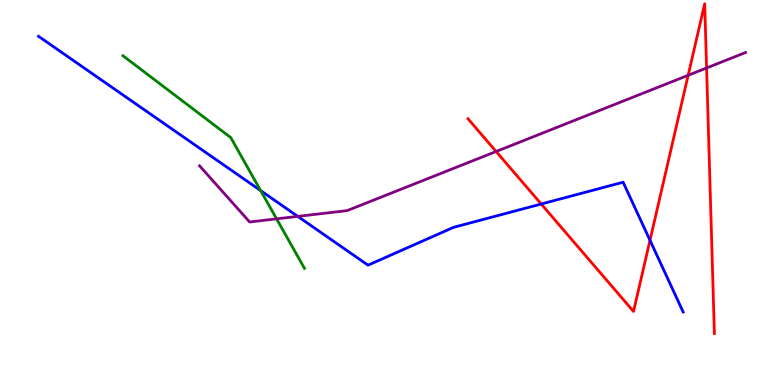[{'lines': ['blue', 'red'], 'intersections': [{'x': 6.98, 'y': 4.7}, {'x': 8.39, 'y': 3.76}]}, {'lines': ['green', 'red'], 'intersections': []}, {'lines': ['purple', 'red'], 'intersections': [{'x': 6.4, 'y': 6.06}, {'x': 8.88, 'y': 8.04}, {'x': 9.12, 'y': 8.23}]}, {'lines': ['blue', 'green'], 'intersections': [{'x': 3.36, 'y': 5.05}]}, {'lines': ['blue', 'purple'], 'intersections': [{'x': 3.84, 'y': 4.38}]}, {'lines': ['green', 'purple'], 'intersections': [{'x': 3.57, 'y': 4.32}]}]